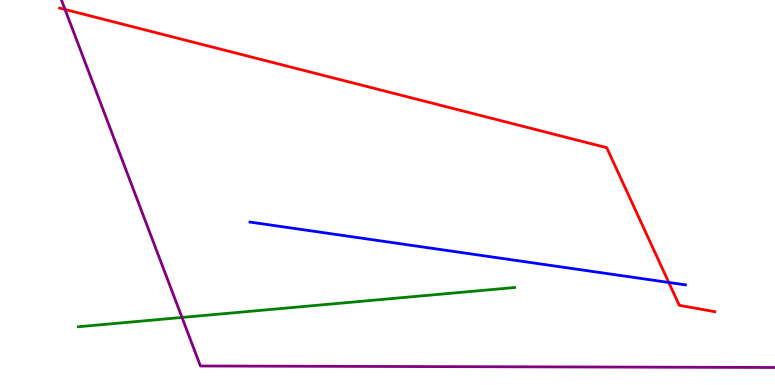[{'lines': ['blue', 'red'], 'intersections': [{'x': 8.63, 'y': 2.66}]}, {'lines': ['green', 'red'], 'intersections': []}, {'lines': ['purple', 'red'], 'intersections': [{'x': 0.839, 'y': 9.75}]}, {'lines': ['blue', 'green'], 'intersections': []}, {'lines': ['blue', 'purple'], 'intersections': []}, {'lines': ['green', 'purple'], 'intersections': [{'x': 2.35, 'y': 1.75}]}]